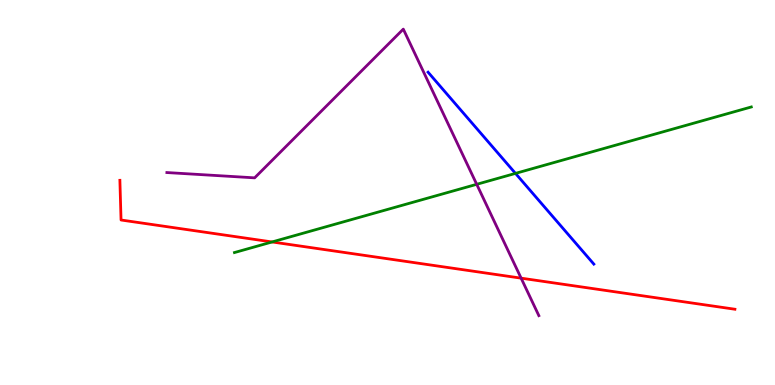[{'lines': ['blue', 'red'], 'intersections': []}, {'lines': ['green', 'red'], 'intersections': [{'x': 3.51, 'y': 3.72}]}, {'lines': ['purple', 'red'], 'intersections': [{'x': 6.72, 'y': 2.78}]}, {'lines': ['blue', 'green'], 'intersections': [{'x': 6.65, 'y': 5.5}]}, {'lines': ['blue', 'purple'], 'intersections': []}, {'lines': ['green', 'purple'], 'intersections': [{'x': 6.15, 'y': 5.21}]}]